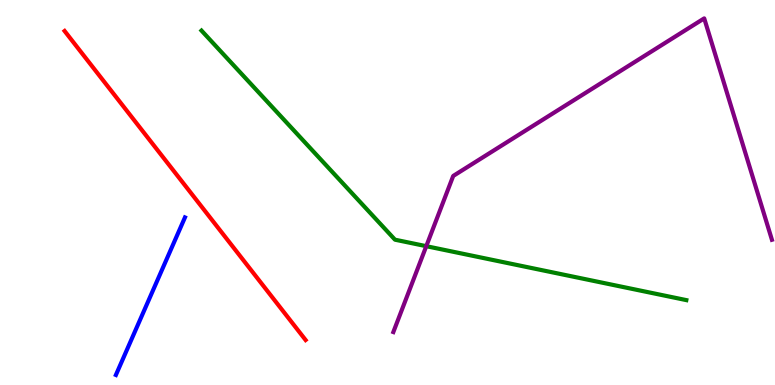[{'lines': ['blue', 'red'], 'intersections': []}, {'lines': ['green', 'red'], 'intersections': []}, {'lines': ['purple', 'red'], 'intersections': []}, {'lines': ['blue', 'green'], 'intersections': []}, {'lines': ['blue', 'purple'], 'intersections': []}, {'lines': ['green', 'purple'], 'intersections': [{'x': 5.5, 'y': 3.61}]}]